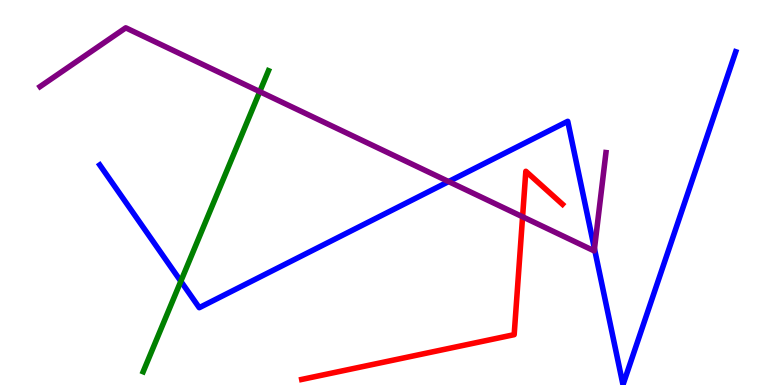[{'lines': ['blue', 'red'], 'intersections': []}, {'lines': ['green', 'red'], 'intersections': []}, {'lines': ['purple', 'red'], 'intersections': [{'x': 6.74, 'y': 4.37}]}, {'lines': ['blue', 'green'], 'intersections': [{'x': 2.33, 'y': 2.69}]}, {'lines': ['blue', 'purple'], 'intersections': [{'x': 5.79, 'y': 5.28}, {'x': 7.67, 'y': 3.54}]}, {'lines': ['green', 'purple'], 'intersections': [{'x': 3.35, 'y': 7.62}]}]